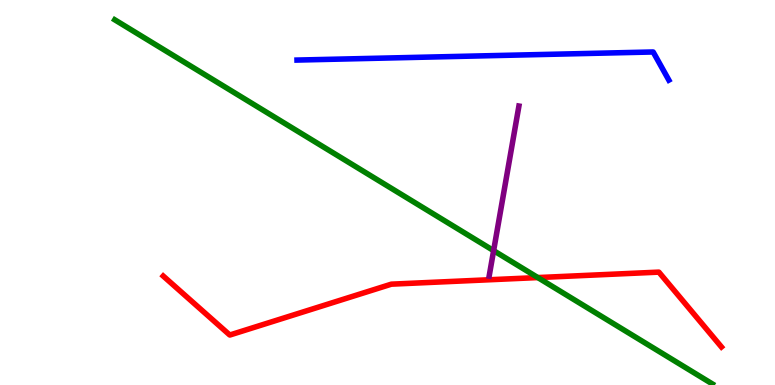[{'lines': ['blue', 'red'], 'intersections': []}, {'lines': ['green', 'red'], 'intersections': [{'x': 6.94, 'y': 2.79}]}, {'lines': ['purple', 'red'], 'intersections': []}, {'lines': ['blue', 'green'], 'intersections': []}, {'lines': ['blue', 'purple'], 'intersections': []}, {'lines': ['green', 'purple'], 'intersections': [{'x': 6.37, 'y': 3.49}]}]